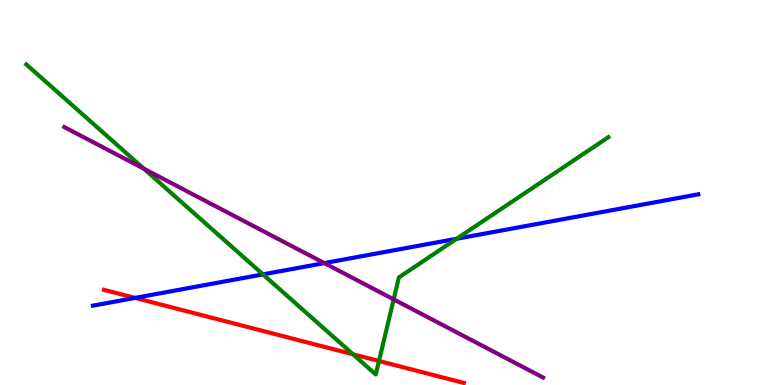[{'lines': ['blue', 'red'], 'intersections': [{'x': 1.74, 'y': 2.26}]}, {'lines': ['green', 'red'], 'intersections': [{'x': 4.55, 'y': 0.798}, {'x': 4.89, 'y': 0.624}]}, {'lines': ['purple', 'red'], 'intersections': []}, {'lines': ['blue', 'green'], 'intersections': [{'x': 3.39, 'y': 2.87}, {'x': 5.89, 'y': 3.8}]}, {'lines': ['blue', 'purple'], 'intersections': [{'x': 4.18, 'y': 3.17}]}, {'lines': ['green', 'purple'], 'intersections': [{'x': 1.86, 'y': 5.62}, {'x': 5.08, 'y': 2.22}]}]